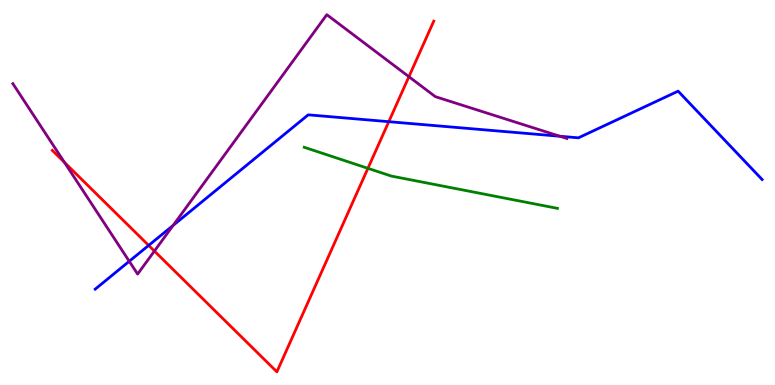[{'lines': ['blue', 'red'], 'intersections': [{'x': 1.92, 'y': 3.63}, {'x': 5.02, 'y': 6.84}]}, {'lines': ['green', 'red'], 'intersections': [{'x': 4.75, 'y': 5.63}]}, {'lines': ['purple', 'red'], 'intersections': [{'x': 0.832, 'y': 5.78}, {'x': 1.99, 'y': 3.48}, {'x': 5.28, 'y': 8.01}]}, {'lines': ['blue', 'green'], 'intersections': []}, {'lines': ['blue', 'purple'], 'intersections': [{'x': 1.67, 'y': 3.21}, {'x': 2.23, 'y': 4.15}, {'x': 7.22, 'y': 6.46}]}, {'lines': ['green', 'purple'], 'intersections': []}]